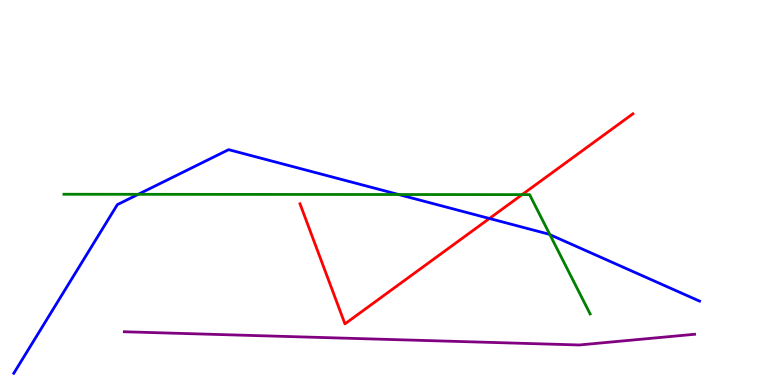[{'lines': ['blue', 'red'], 'intersections': [{'x': 6.32, 'y': 4.33}]}, {'lines': ['green', 'red'], 'intersections': [{'x': 6.74, 'y': 4.94}]}, {'lines': ['purple', 'red'], 'intersections': []}, {'lines': ['blue', 'green'], 'intersections': [{'x': 1.78, 'y': 4.95}, {'x': 5.14, 'y': 4.95}, {'x': 7.1, 'y': 3.9}]}, {'lines': ['blue', 'purple'], 'intersections': []}, {'lines': ['green', 'purple'], 'intersections': []}]